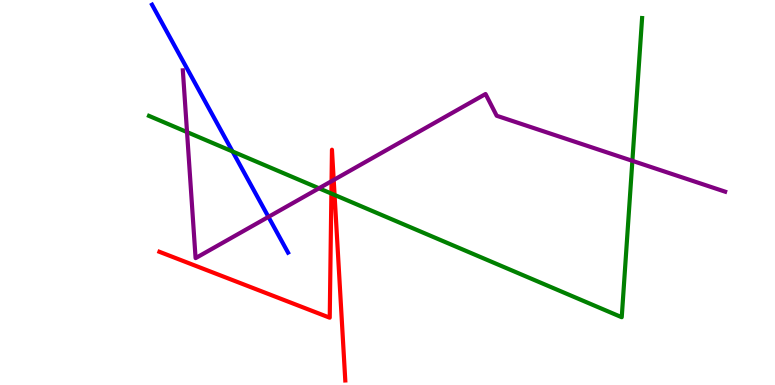[{'lines': ['blue', 'red'], 'intersections': []}, {'lines': ['green', 'red'], 'intersections': [{'x': 4.28, 'y': 4.97}, {'x': 4.32, 'y': 4.94}]}, {'lines': ['purple', 'red'], 'intersections': [{'x': 4.28, 'y': 5.29}, {'x': 4.31, 'y': 5.33}]}, {'lines': ['blue', 'green'], 'intersections': [{'x': 3.0, 'y': 6.07}]}, {'lines': ['blue', 'purple'], 'intersections': [{'x': 3.46, 'y': 4.37}]}, {'lines': ['green', 'purple'], 'intersections': [{'x': 2.41, 'y': 6.57}, {'x': 4.12, 'y': 5.11}, {'x': 8.16, 'y': 5.82}]}]